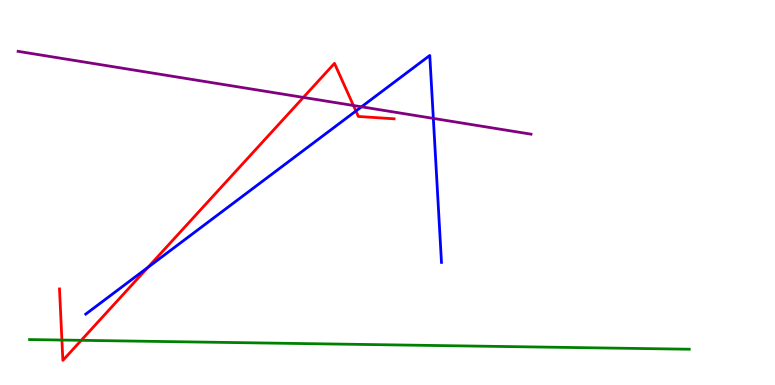[{'lines': ['blue', 'red'], 'intersections': [{'x': 1.91, 'y': 3.06}, {'x': 4.59, 'y': 7.12}]}, {'lines': ['green', 'red'], 'intersections': [{'x': 0.799, 'y': 1.17}, {'x': 1.05, 'y': 1.16}]}, {'lines': ['purple', 'red'], 'intersections': [{'x': 3.91, 'y': 7.47}, {'x': 4.56, 'y': 7.26}]}, {'lines': ['blue', 'green'], 'intersections': []}, {'lines': ['blue', 'purple'], 'intersections': [{'x': 4.66, 'y': 7.23}, {'x': 5.59, 'y': 6.92}]}, {'lines': ['green', 'purple'], 'intersections': []}]